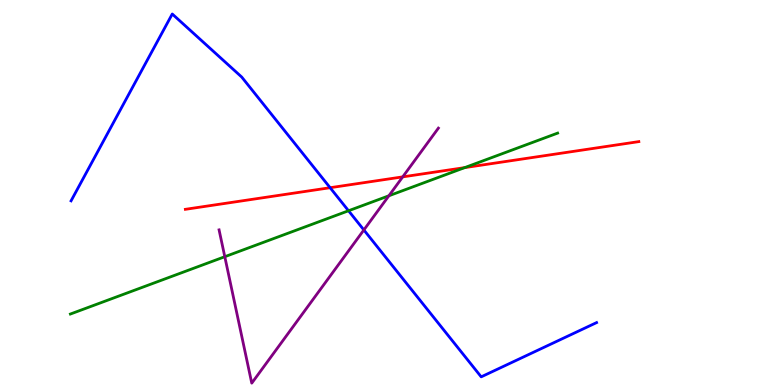[{'lines': ['blue', 'red'], 'intersections': [{'x': 4.26, 'y': 5.12}]}, {'lines': ['green', 'red'], 'intersections': [{'x': 6.0, 'y': 5.65}]}, {'lines': ['purple', 'red'], 'intersections': [{'x': 5.2, 'y': 5.41}]}, {'lines': ['blue', 'green'], 'intersections': [{'x': 4.5, 'y': 4.53}]}, {'lines': ['blue', 'purple'], 'intersections': [{'x': 4.7, 'y': 4.03}]}, {'lines': ['green', 'purple'], 'intersections': [{'x': 2.9, 'y': 3.33}, {'x': 5.02, 'y': 4.91}]}]